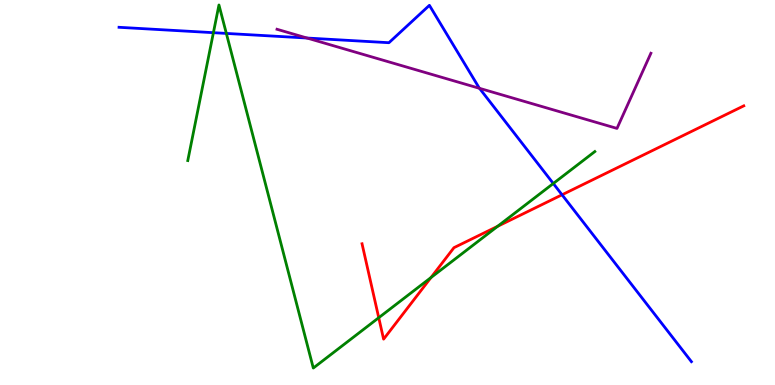[{'lines': ['blue', 'red'], 'intersections': [{'x': 7.25, 'y': 4.94}]}, {'lines': ['green', 'red'], 'intersections': [{'x': 4.89, 'y': 1.75}, {'x': 5.56, 'y': 2.79}, {'x': 6.42, 'y': 4.12}]}, {'lines': ['purple', 'red'], 'intersections': []}, {'lines': ['blue', 'green'], 'intersections': [{'x': 2.75, 'y': 9.15}, {'x': 2.92, 'y': 9.13}, {'x': 7.14, 'y': 5.23}]}, {'lines': ['blue', 'purple'], 'intersections': [{'x': 3.96, 'y': 9.01}, {'x': 6.19, 'y': 7.71}]}, {'lines': ['green', 'purple'], 'intersections': []}]